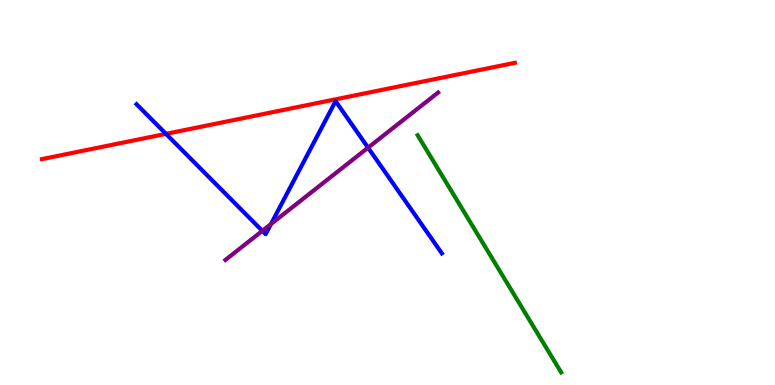[{'lines': ['blue', 'red'], 'intersections': [{'x': 2.14, 'y': 6.52}]}, {'lines': ['green', 'red'], 'intersections': []}, {'lines': ['purple', 'red'], 'intersections': []}, {'lines': ['blue', 'green'], 'intersections': []}, {'lines': ['blue', 'purple'], 'intersections': [{'x': 3.38, 'y': 4.0}, {'x': 3.5, 'y': 4.18}, {'x': 4.75, 'y': 6.16}]}, {'lines': ['green', 'purple'], 'intersections': []}]